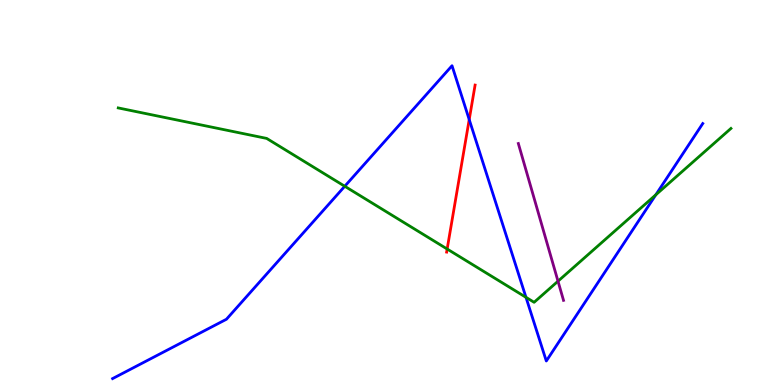[{'lines': ['blue', 'red'], 'intersections': [{'x': 6.05, 'y': 6.89}]}, {'lines': ['green', 'red'], 'intersections': [{'x': 5.77, 'y': 3.53}]}, {'lines': ['purple', 'red'], 'intersections': []}, {'lines': ['blue', 'green'], 'intersections': [{'x': 4.45, 'y': 5.16}, {'x': 6.79, 'y': 2.28}, {'x': 8.46, 'y': 4.94}]}, {'lines': ['blue', 'purple'], 'intersections': []}, {'lines': ['green', 'purple'], 'intersections': [{'x': 7.2, 'y': 2.7}]}]